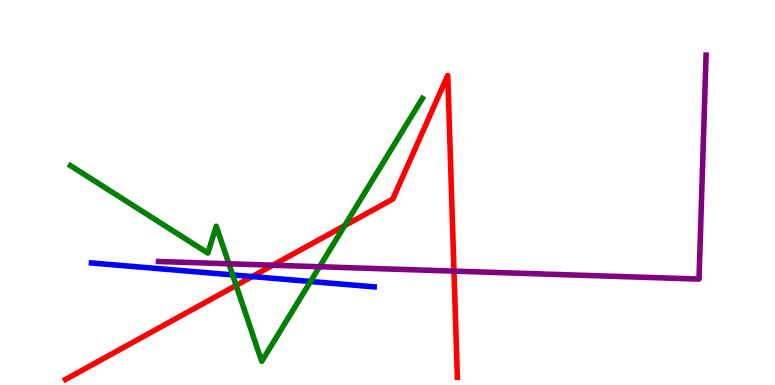[{'lines': ['blue', 'red'], 'intersections': [{'x': 3.25, 'y': 2.82}]}, {'lines': ['green', 'red'], 'intersections': [{'x': 3.05, 'y': 2.59}, {'x': 4.45, 'y': 4.14}]}, {'lines': ['purple', 'red'], 'intersections': [{'x': 3.52, 'y': 3.11}, {'x': 5.86, 'y': 2.96}]}, {'lines': ['blue', 'green'], 'intersections': [{'x': 3.0, 'y': 2.86}, {'x': 4.01, 'y': 2.69}]}, {'lines': ['blue', 'purple'], 'intersections': []}, {'lines': ['green', 'purple'], 'intersections': [{'x': 2.95, 'y': 3.15}, {'x': 4.12, 'y': 3.07}]}]